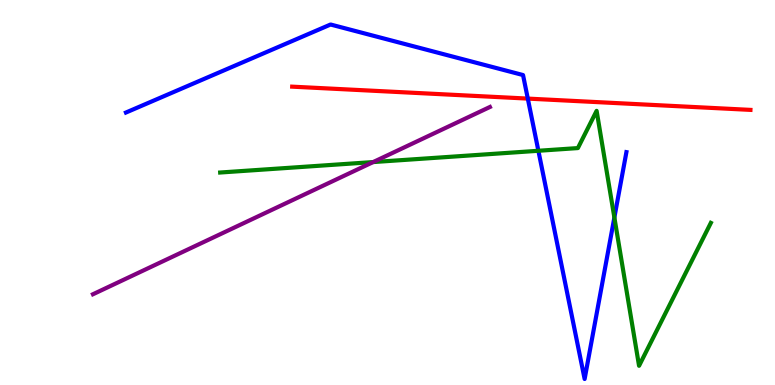[{'lines': ['blue', 'red'], 'intersections': [{'x': 6.81, 'y': 7.44}]}, {'lines': ['green', 'red'], 'intersections': []}, {'lines': ['purple', 'red'], 'intersections': []}, {'lines': ['blue', 'green'], 'intersections': [{'x': 6.95, 'y': 6.08}, {'x': 7.93, 'y': 4.35}]}, {'lines': ['blue', 'purple'], 'intersections': []}, {'lines': ['green', 'purple'], 'intersections': [{'x': 4.81, 'y': 5.79}]}]